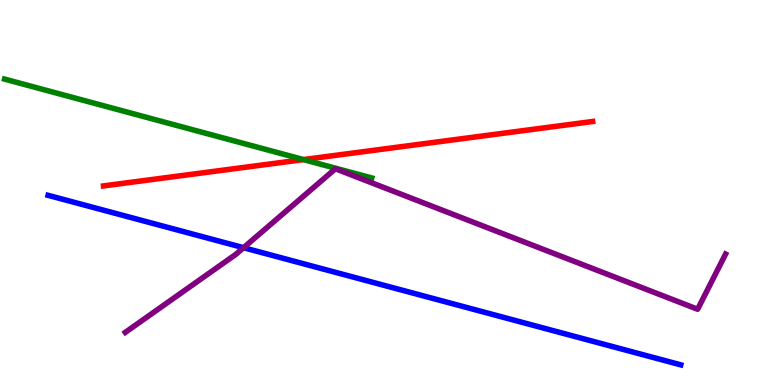[{'lines': ['blue', 'red'], 'intersections': []}, {'lines': ['green', 'red'], 'intersections': [{'x': 3.92, 'y': 5.86}]}, {'lines': ['purple', 'red'], 'intersections': []}, {'lines': ['blue', 'green'], 'intersections': []}, {'lines': ['blue', 'purple'], 'intersections': [{'x': 3.14, 'y': 3.57}]}, {'lines': ['green', 'purple'], 'intersections': []}]